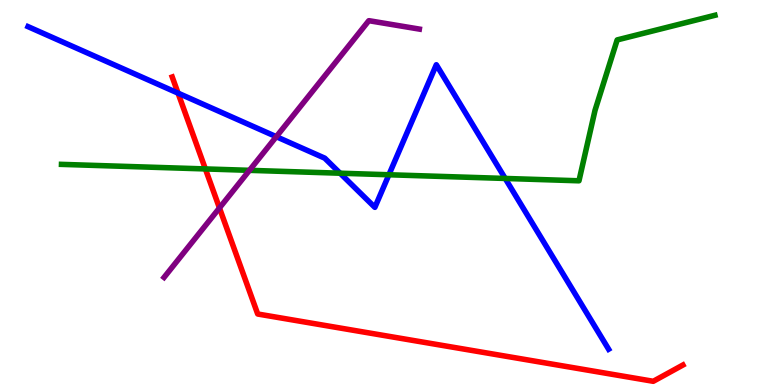[{'lines': ['blue', 'red'], 'intersections': [{'x': 2.3, 'y': 7.58}]}, {'lines': ['green', 'red'], 'intersections': [{'x': 2.65, 'y': 5.61}]}, {'lines': ['purple', 'red'], 'intersections': [{'x': 2.83, 'y': 4.6}]}, {'lines': ['blue', 'green'], 'intersections': [{'x': 4.39, 'y': 5.5}, {'x': 5.02, 'y': 5.46}, {'x': 6.52, 'y': 5.36}]}, {'lines': ['blue', 'purple'], 'intersections': [{'x': 3.57, 'y': 6.45}]}, {'lines': ['green', 'purple'], 'intersections': [{'x': 3.22, 'y': 5.58}]}]